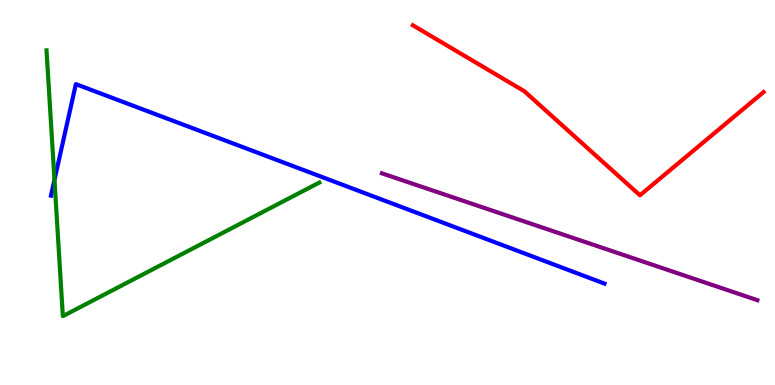[{'lines': ['blue', 'red'], 'intersections': []}, {'lines': ['green', 'red'], 'intersections': []}, {'lines': ['purple', 'red'], 'intersections': []}, {'lines': ['blue', 'green'], 'intersections': [{'x': 0.703, 'y': 5.33}]}, {'lines': ['blue', 'purple'], 'intersections': []}, {'lines': ['green', 'purple'], 'intersections': []}]